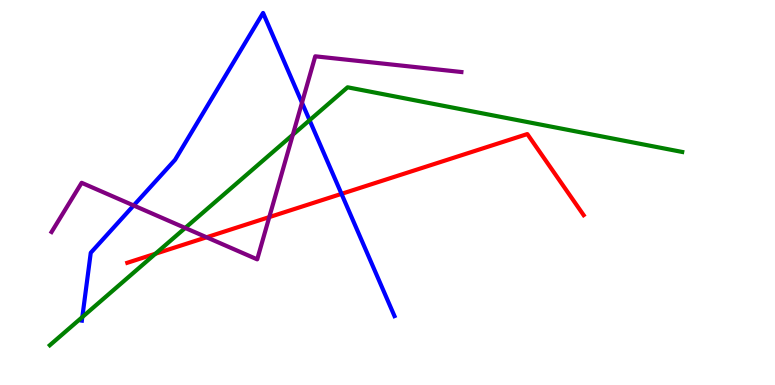[{'lines': ['blue', 'red'], 'intersections': [{'x': 4.41, 'y': 4.96}]}, {'lines': ['green', 'red'], 'intersections': [{'x': 2.01, 'y': 3.41}]}, {'lines': ['purple', 'red'], 'intersections': [{'x': 2.67, 'y': 3.84}, {'x': 3.47, 'y': 4.36}]}, {'lines': ['blue', 'green'], 'intersections': [{'x': 1.06, 'y': 1.76}, {'x': 3.99, 'y': 6.88}]}, {'lines': ['blue', 'purple'], 'intersections': [{'x': 1.72, 'y': 4.66}, {'x': 3.9, 'y': 7.33}]}, {'lines': ['green', 'purple'], 'intersections': [{'x': 2.39, 'y': 4.08}, {'x': 3.78, 'y': 6.5}]}]